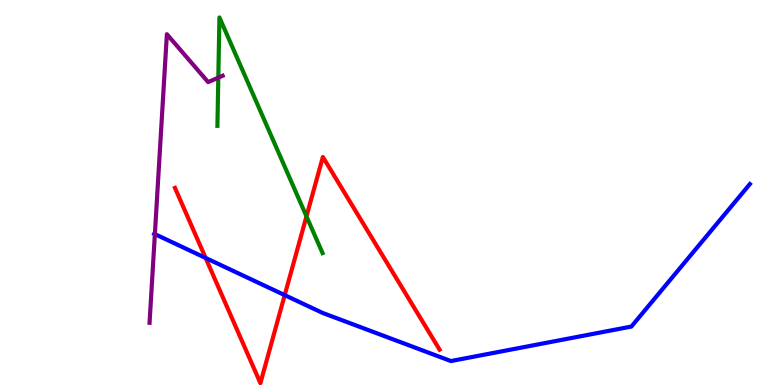[{'lines': ['blue', 'red'], 'intersections': [{'x': 2.65, 'y': 3.3}, {'x': 3.67, 'y': 2.33}]}, {'lines': ['green', 'red'], 'intersections': [{'x': 3.95, 'y': 4.38}]}, {'lines': ['purple', 'red'], 'intersections': []}, {'lines': ['blue', 'green'], 'intersections': []}, {'lines': ['blue', 'purple'], 'intersections': [{'x': 2.0, 'y': 3.92}]}, {'lines': ['green', 'purple'], 'intersections': [{'x': 2.82, 'y': 7.98}]}]